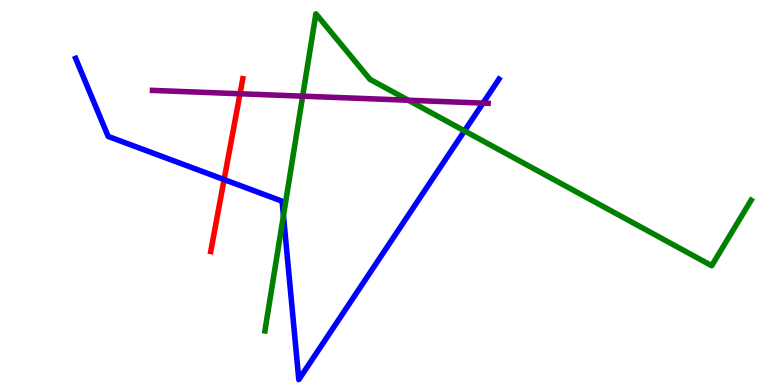[{'lines': ['blue', 'red'], 'intersections': [{'x': 2.89, 'y': 5.34}]}, {'lines': ['green', 'red'], 'intersections': []}, {'lines': ['purple', 'red'], 'intersections': [{'x': 3.1, 'y': 7.56}]}, {'lines': ['blue', 'green'], 'intersections': [{'x': 3.66, 'y': 4.4}, {'x': 5.99, 'y': 6.6}]}, {'lines': ['blue', 'purple'], 'intersections': [{'x': 6.23, 'y': 7.32}]}, {'lines': ['green', 'purple'], 'intersections': [{'x': 3.91, 'y': 7.5}, {'x': 5.27, 'y': 7.4}]}]